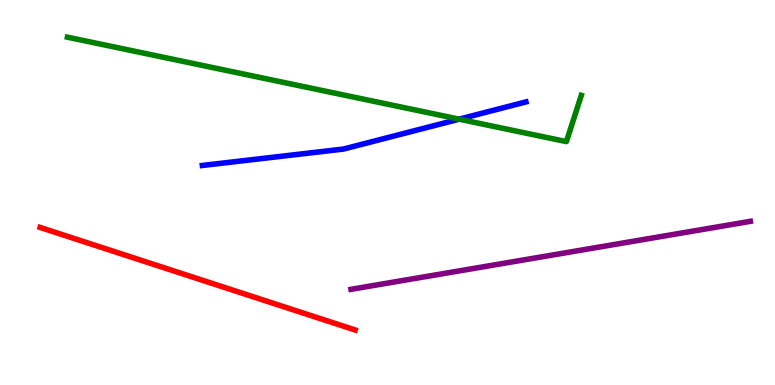[{'lines': ['blue', 'red'], 'intersections': []}, {'lines': ['green', 'red'], 'intersections': []}, {'lines': ['purple', 'red'], 'intersections': []}, {'lines': ['blue', 'green'], 'intersections': [{'x': 5.92, 'y': 6.9}]}, {'lines': ['blue', 'purple'], 'intersections': []}, {'lines': ['green', 'purple'], 'intersections': []}]